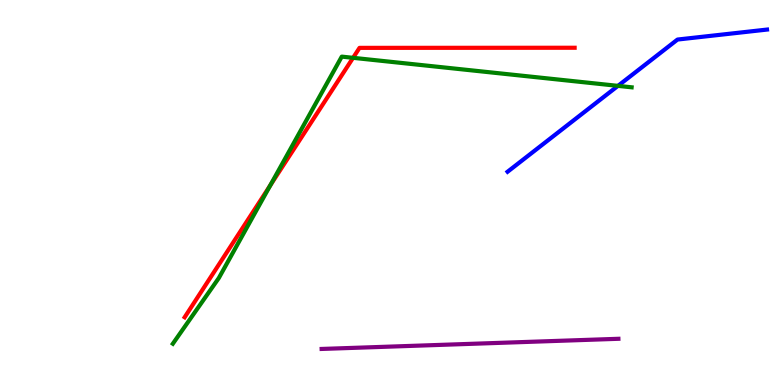[{'lines': ['blue', 'red'], 'intersections': []}, {'lines': ['green', 'red'], 'intersections': [{'x': 3.49, 'y': 5.18}, {'x': 4.56, 'y': 8.5}]}, {'lines': ['purple', 'red'], 'intersections': []}, {'lines': ['blue', 'green'], 'intersections': [{'x': 7.97, 'y': 7.77}]}, {'lines': ['blue', 'purple'], 'intersections': []}, {'lines': ['green', 'purple'], 'intersections': []}]